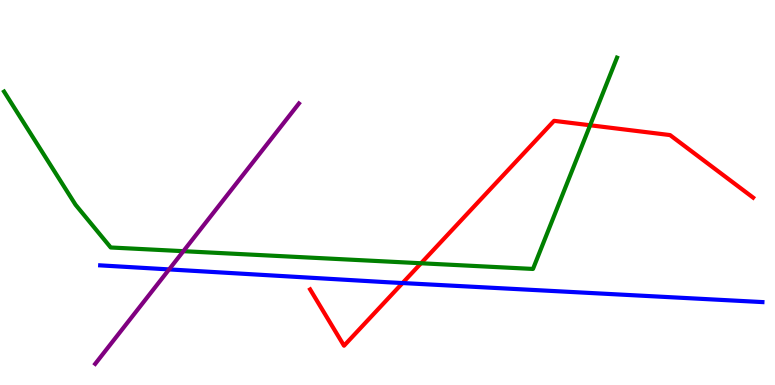[{'lines': ['blue', 'red'], 'intersections': [{'x': 5.19, 'y': 2.65}]}, {'lines': ['green', 'red'], 'intersections': [{'x': 5.43, 'y': 3.16}, {'x': 7.61, 'y': 6.75}]}, {'lines': ['purple', 'red'], 'intersections': []}, {'lines': ['blue', 'green'], 'intersections': []}, {'lines': ['blue', 'purple'], 'intersections': [{'x': 2.18, 'y': 3.0}]}, {'lines': ['green', 'purple'], 'intersections': [{'x': 2.37, 'y': 3.48}]}]